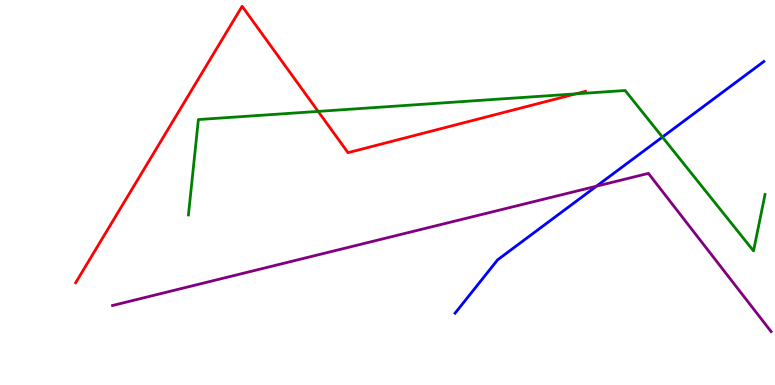[{'lines': ['blue', 'red'], 'intersections': []}, {'lines': ['green', 'red'], 'intersections': [{'x': 4.11, 'y': 7.11}, {'x': 7.43, 'y': 7.56}]}, {'lines': ['purple', 'red'], 'intersections': []}, {'lines': ['blue', 'green'], 'intersections': [{'x': 8.55, 'y': 6.44}]}, {'lines': ['blue', 'purple'], 'intersections': [{'x': 7.7, 'y': 5.16}]}, {'lines': ['green', 'purple'], 'intersections': []}]